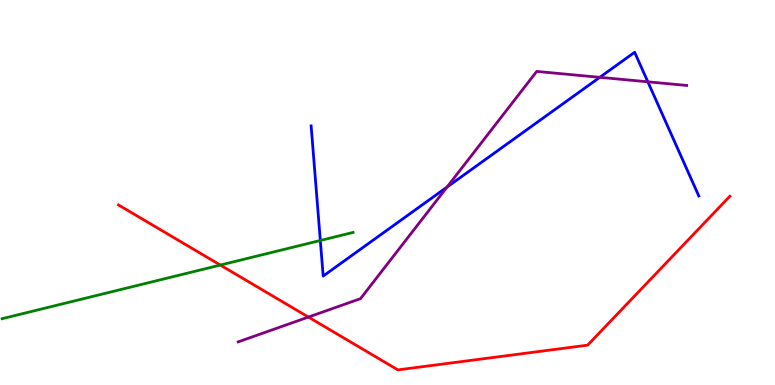[{'lines': ['blue', 'red'], 'intersections': []}, {'lines': ['green', 'red'], 'intersections': [{'x': 2.84, 'y': 3.12}]}, {'lines': ['purple', 'red'], 'intersections': [{'x': 3.98, 'y': 1.76}]}, {'lines': ['blue', 'green'], 'intersections': [{'x': 4.13, 'y': 3.75}]}, {'lines': ['blue', 'purple'], 'intersections': [{'x': 5.77, 'y': 5.14}, {'x': 7.74, 'y': 7.99}, {'x': 8.36, 'y': 7.87}]}, {'lines': ['green', 'purple'], 'intersections': []}]